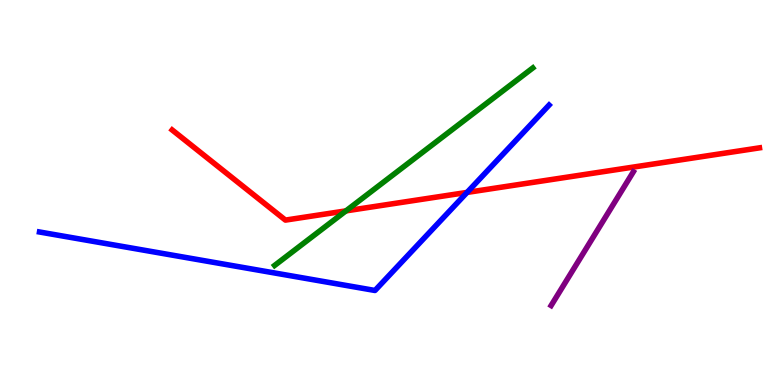[{'lines': ['blue', 'red'], 'intersections': [{'x': 6.03, 'y': 5.0}]}, {'lines': ['green', 'red'], 'intersections': [{'x': 4.46, 'y': 4.52}]}, {'lines': ['purple', 'red'], 'intersections': []}, {'lines': ['blue', 'green'], 'intersections': []}, {'lines': ['blue', 'purple'], 'intersections': []}, {'lines': ['green', 'purple'], 'intersections': []}]